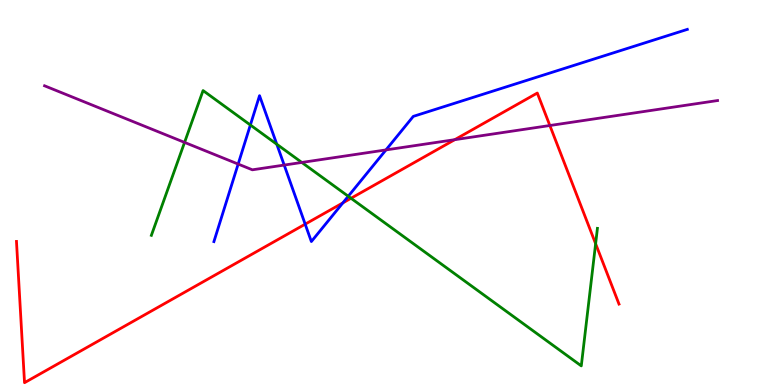[{'lines': ['blue', 'red'], 'intersections': [{'x': 3.94, 'y': 4.18}, {'x': 4.42, 'y': 4.73}]}, {'lines': ['green', 'red'], 'intersections': [{'x': 4.53, 'y': 4.85}, {'x': 7.69, 'y': 3.67}]}, {'lines': ['purple', 'red'], 'intersections': [{'x': 5.87, 'y': 6.37}, {'x': 7.09, 'y': 6.74}]}, {'lines': ['blue', 'green'], 'intersections': [{'x': 3.23, 'y': 6.75}, {'x': 3.57, 'y': 6.25}, {'x': 4.49, 'y': 4.9}]}, {'lines': ['blue', 'purple'], 'intersections': [{'x': 3.07, 'y': 5.74}, {'x': 3.67, 'y': 5.71}, {'x': 4.98, 'y': 6.11}]}, {'lines': ['green', 'purple'], 'intersections': [{'x': 2.38, 'y': 6.3}, {'x': 3.89, 'y': 5.78}]}]